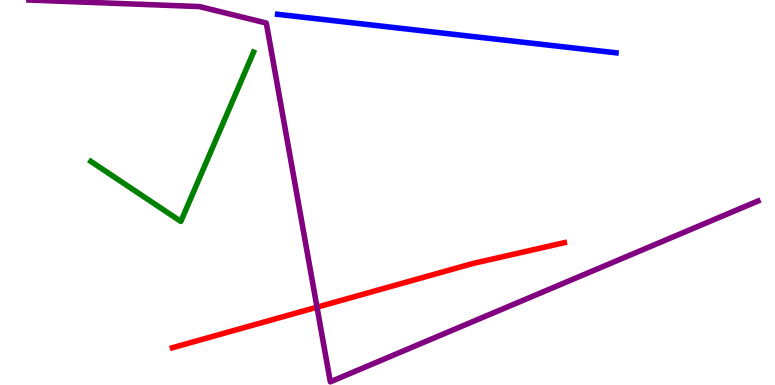[{'lines': ['blue', 'red'], 'intersections': []}, {'lines': ['green', 'red'], 'intersections': []}, {'lines': ['purple', 'red'], 'intersections': [{'x': 4.09, 'y': 2.02}]}, {'lines': ['blue', 'green'], 'intersections': []}, {'lines': ['blue', 'purple'], 'intersections': []}, {'lines': ['green', 'purple'], 'intersections': []}]